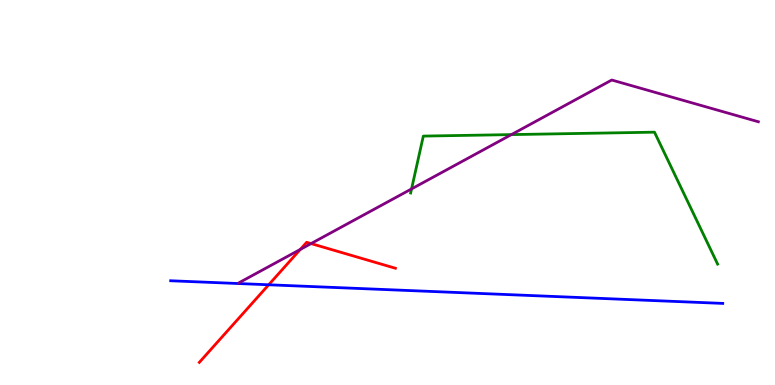[{'lines': ['blue', 'red'], 'intersections': [{'x': 3.47, 'y': 2.6}]}, {'lines': ['green', 'red'], 'intersections': []}, {'lines': ['purple', 'red'], 'intersections': [{'x': 3.87, 'y': 3.52}, {'x': 4.01, 'y': 3.67}]}, {'lines': ['blue', 'green'], 'intersections': []}, {'lines': ['blue', 'purple'], 'intersections': []}, {'lines': ['green', 'purple'], 'intersections': [{'x': 5.31, 'y': 5.09}, {'x': 6.6, 'y': 6.5}]}]